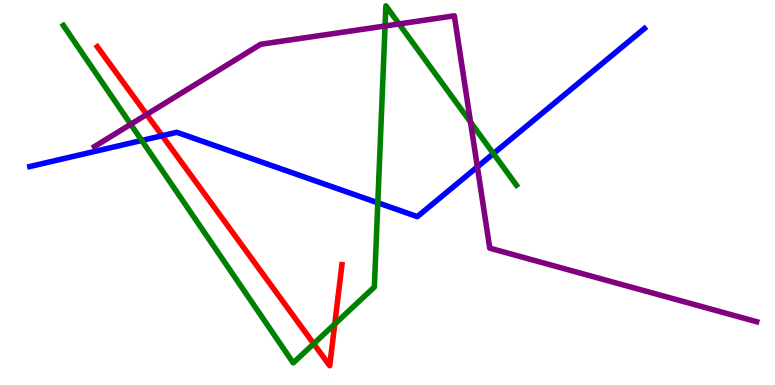[{'lines': ['blue', 'red'], 'intersections': [{'x': 2.09, 'y': 6.47}]}, {'lines': ['green', 'red'], 'intersections': [{'x': 4.05, 'y': 1.07}, {'x': 4.32, 'y': 1.58}]}, {'lines': ['purple', 'red'], 'intersections': [{'x': 1.89, 'y': 7.03}]}, {'lines': ['blue', 'green'], 'intersections': [{'x': 1.83, 'y': 6.35}, {'x': 4.87, 'y': 4.73}, {'x': 6.37, 'y': 6.01}]}, {'lines': ['blue', 'purple'], 'intersections': [{'x': 6.16, 'y': 5.66}]}, {'lines': ['green', 'purple'], 'intersections': [{'x': 1.69, 'y': 6.77}, {'x': 4.97, 'y': 9.32}, {'x': 5.15, 'y': 9.38}, {'x': 6.07, 'y': 6.83}]}]